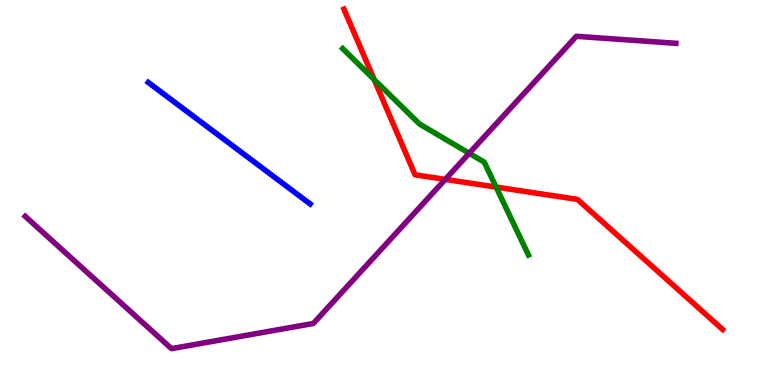[{'lines': ['blue', 'red'], 'intersections': []}, {'lines': ['green', 'red'], 'intersections': [{'x': 4.83, 'y': 7.94}, {'x': 6.4, 'y': 5.14}]}, {'lines': ['purple', 'red'], 'intersections': [{'x': 5.75, 'y': 5.34}]}, {'lines': ['blue', 'green'], 'intersections': []}, {'lines': ['blue', 'purple'], 'intersections': []}, {'lines': ['green', 'purple'], 'intersections': [{'x': 6.05, 'y': 6.02}]}]